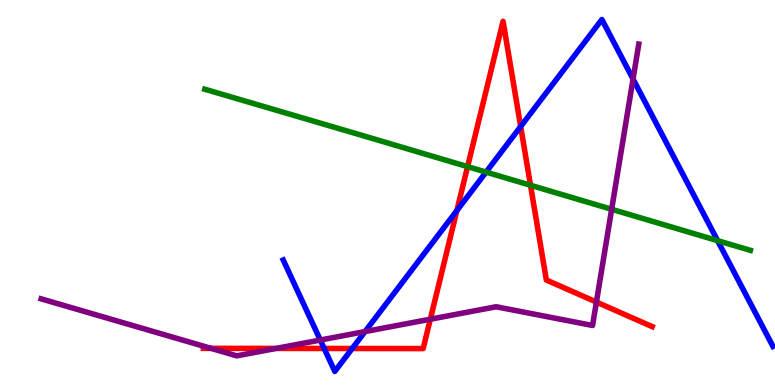[{'lines': ['blue', 'red'], 'intersections': [{'x': 4.18, 'y': 0.949}, {'x': 4.54, 'y': 0.948}, {'x': 5.89, 'y': 4.53}, {'x': 6.72, 'y': 6.71}]}, {'lines': ['green', 'red'], 'intersections': [{'x': 6.03, 'y': 5.67}, {'x': 6.85, 'y': 5.19}]}, {'lines': ['purple', 'red'], 'intersections': [{'x': 2.72, 'y': 0.952}, {'x': 3.56, 'y': 0.95}, {'x': 5.55, 'y': 1.71}, {'x': 7.7, 'y': 2.15}]}, {'lines': ['blue', 'green'], 'intersections': [{'x': 6.27, 'y': 5.53}, {'x': 9.26, 'y': 3.75}]}, {'lines': ['blue', 'purple'], 'intersections': [{'x': 4.13, 'y': 1.17}, {'x': 4.71, 'y': 1.39}, {'x': 8.17, 'y': 7.95}]}, {'lines': ['green', 'purple'], 'intersections': [{'x': 7.89, 'y': 4.56}]}]